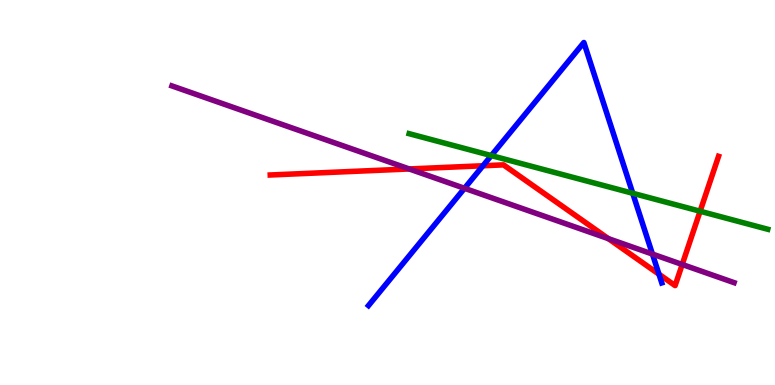[{'lines': ['blue', 'red'], 'intersections': [{'x': 6.23, 'y': 5.69}, {'x': 8.5, 'y': 2.88}]}, {'lines': ['green', 'red'], 'intersections': [{'x': 9.03, 'y': 4.51}]}, {'lines': ['purple', 'red'], 'intersections': [{'x': 5.28, 'y': 5.61}, {'x': 7.85, 'y': 3.8}, {'x': 8.8, 'y': 3.13}]}, {'lines': ['blue', 'green'], 'intersections': [{'x': 6.34, 'y': 5.96}, {'x': 8.16, 'y': 4.98}]}, {'lines': ['blue', 'purple'], 'intersections': [{'x': 5.99, 'y': 5.11}, {'x': 8.42, 'y': 3.4}]}, {'lines': ['green', 'purple'], 'intersections': []}]